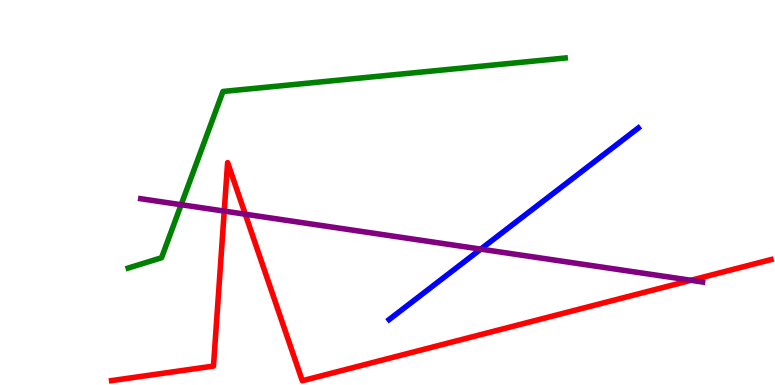[{'lines': ['blue', 'red'], 'intersections': []}, {'lines': ['green', 'red'], 'intersections': []}, {'lines': ['purple', 'red'], 'intersections': [{'x': 2.89, 'y': 4.52}, {'x': 3.17, 'y': 4.44}, {'x': 8.92, 'y': 2.72}]}, {'lines': ['blue', 'green'], 'intersections': []}, {'lines': ['blue', 'purple'], 'intersections': [{'x': 6.2, 'y': 3.53}]}, {'lines': ['green', 'purple'], 'intersections': [{'x': 2.34, 'y': 4.68}]}]